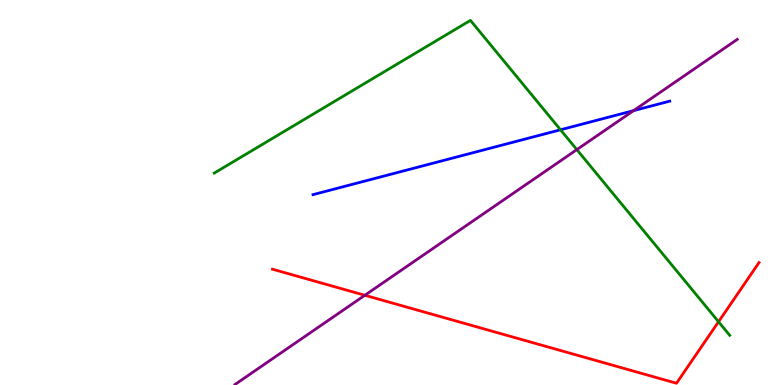[{'lines': ['blue', 'red'], 'intersections': []}, {'lines': ['green', 'red'], 'intersections': [{'x': 9.27, 'y': 1.64}]}, {'lines': ['purple', 'red'], 'intersections': [{'x': 4.71, 'y': 2.33}]}, {'lines': ['blue', 'green'], 'intersections': [{'x': 7.23, 'y': 6.63}]}, {'lines': ['blue', 'purple'], 'intersections': [{'x': 8.18, 'y': 7.13}]}, {'lines': ['green', 'purple'], 'intersections': [{'x': 7.44, 'y': 6.11}]}]